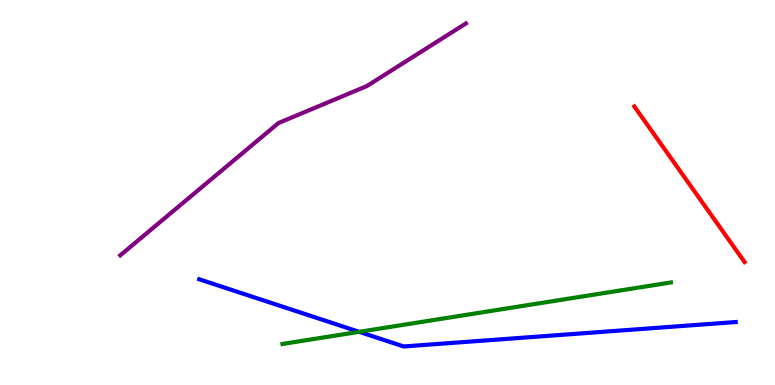[{'lines': ['blue', 'red'], 'intersections': []}, {'lines': ['green', 'red'], 'intersections': []}, {'lines': ['purple', 'red'], 'intersections': []}, {'lines': ['blue', 'green'], 'intersections': [{'x': 4.63, 'y': 1.38}]}, {'lines': ['blue', 'purple'], 'intersections': []}, {'lines': ['green', 'purple'], 'intersections': []}]